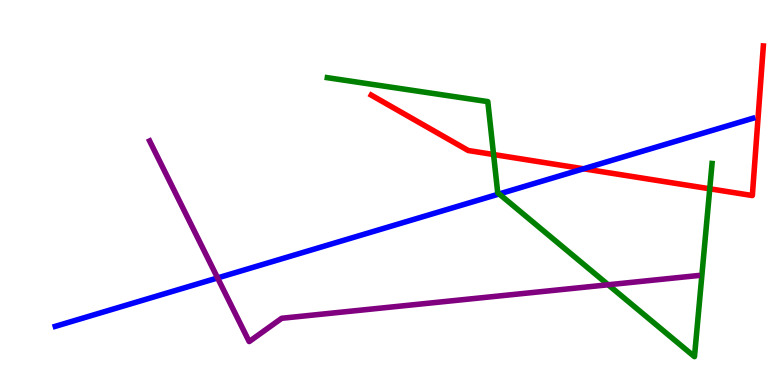[{'lines': ['blue', 'red'], 'intersections': [{'x': 7.53, 'y': 5.62}]}, {'lines': ['green', 'red'], 'intersections': [{'x': 6.37, 'y': 5.99}, {'x': 9.16, 'y': 5.1}]}, {'lines': ['purple', 'red'], 'intersections': []}, {'lines': ['blue', 'green'], 'intersections': [{'x': 6.44, 'y': 4.96}]}, {'lines': ['blue', 'purple'], 'intersections': [{'x': 2.81, 'y': 2.78}]}, {'lines': ['green', 'purple'], 'intersections': [{'x': 7.85, 'y': 2.6}]}]